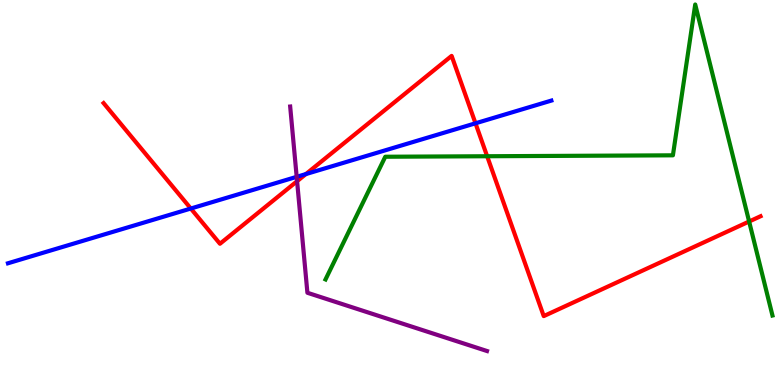[{'lines': ['blue', 'red'], 'intersections': [{'x': 2.46, 'y': 4.58}, {'x': 3.95, 'y': 5.48}, {'x': 6.14, 'y': 6.8}]}, {'lines': ['green', 'red'], 'intersections': [{'x': 6.29, 'y': 5.94}, {'x': 9.67, 'y': 4.25}]}, {'lines': ['purple', 'red'], 'intersections': [{'x': 3.83, 'y': 5.29}]}, {'lines': ['blue', 'green'], 'intersections': []}, {'lines': ['blue', 'purple'], 'intersections': [{'x': 3.83, 'y': 5.41}]}, {'lines': ['green', 'purple'], 'intersections': []}]